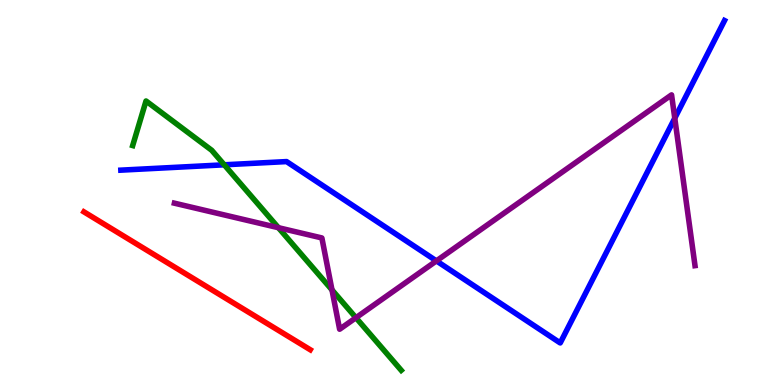[{'lines': ['blue', 'red'], 'intersections': []}, {'lines': ['green', 'red'], 'intersections': []}, {'lines': ['purple', 'red'], 'intersections': []}, {'lines': ['blue', 'green'], 'intersections': [{'x': 2.89, 'y': 5.72}]}, {'lines': ['blue', 'purple'], 'intersections': [{'x': 5.63, 'y': 3.22}, {'x': 8.71, 'y': 6.93}]}, {'lines': ['green', 'purple'], 'intersections': [{'x': 3.59, 'y': 4.09}, {'x': 4.28, 'y': 2.47}, {'x': 4.59, 'y': 1.75}]}]